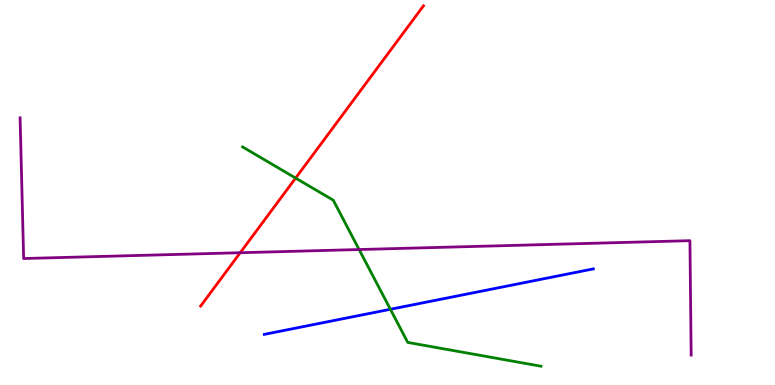[{'lines': ['blue', 'red'], 'intersections': []}, {'lines': ['green', 'red'], 'intersections': [{'x': 3.81, 'y': 5.37}]}, {'lines': ['purple', 'red'], 'intersections': [{'x': 3.1, 'y': 3.44}]}, {'lines': ['blue', 'green'], 'intersections': [{'x': 5.04, 'y': 1.97}]}, {'lines': ['blue', 'purple'], 'intersections': []}, {'lines': ['green', 'purple'], 'intersections': [{'x': 4.63, 'y': 3.52}]}]